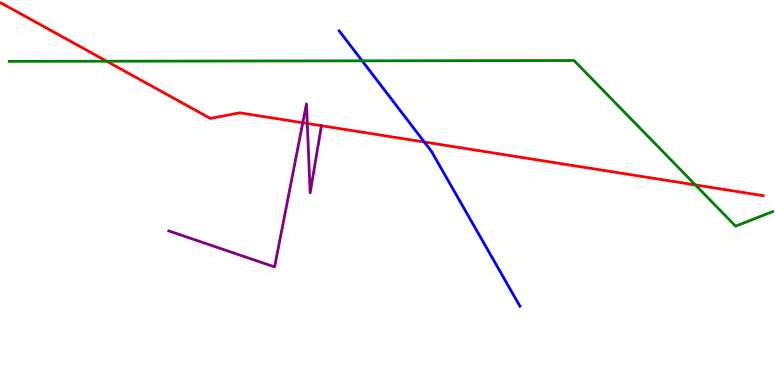[{'lines': ['blue', 'red'], 'intersections': [{'x': 5.47, 'y': 6.31}]}, {'lines': ['green', 'red'], 'intersections': [{'x': 1.38, 'y': 8.41}, {'x': 8.97, 'y': 5.2}]}, {'lines': ['purple', 'red'], 'intersections': [{'x': 3.91, 'y': 6.81}, {'x': 3.96, 'y': 6.79}]}, {'lines': ['blue', 'green'], 'intersections': [{'x': 4.67, 'y': 8.42}]}, {'lines': ['blue', 'purple'], 'intersections': []}, {'lines': ['green', 'purple'], 'intersections': []}]